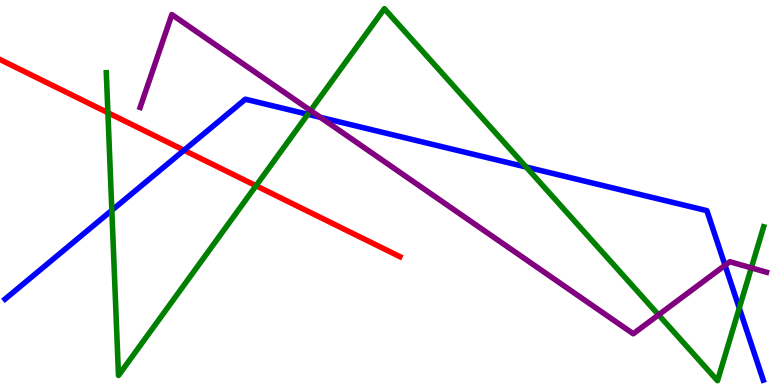[{'lines': ['blue', 'red'], 'intersections': [{'x': 2.37, 'y': 6.1}]}, {'lines': ['green', 'red'], 'intersections': [{'x': 1.39, 'y': 7.07}, {'x': 3.3, 'y': 5.18}]}, {'lines': ['purple', 'red'], 'intersections': []}, {'lines': ['blue', 'green'], 'intersections': [{'x': 1.44, 'y': 4.54}, {'x': 3.97, 'y': 7.03}, {'x': 6.79, 'y': 5.66}, {'x': 9.54, 'y': 2.0}]}, {'lines': ['blue', 'purple'], 'intersections': [{'x': 4.13, 'y': 6.95}, {'x': 9.36, 'y': 3.11}]}, {'lines': ['green', 'purple'], 'intersections': [{'x': 4.01, 'y': 7.13}, {'x': 8.5, 'y': 1.82}, {'x': 9.69, 'y': 3.04}]}]